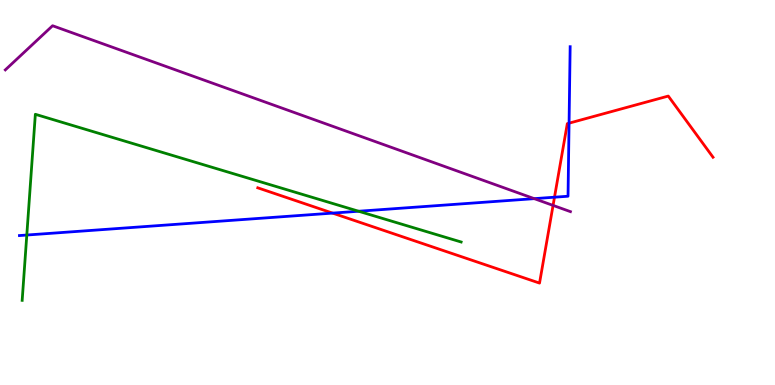[{'lines': ['blue', 'red'], 'intersections': [{'x': 4.29, 'y': 4.46}, {'x': 7.15, 'y': 4.88}, {'x': 7.34, 'y': 6.8}]}, {'lines': ['green', 'red'], 'intersections': []}, {'lines': ['purple', 'red'], 'intersections': [{'x': 7.14, 'y': 4.66}]}, {'lines': ['blue', 'green'], 'intersections': [{'x': 0.346, 'y': 3.9}, {'x': 4.63, 'y': 4.51}]}, {'lines': ['blue', 'purple'], 'intersections': [{'x': 6.89, 'y': 4.84}]}, {'lines': ['green', 'purple'], 'intersections': []}]